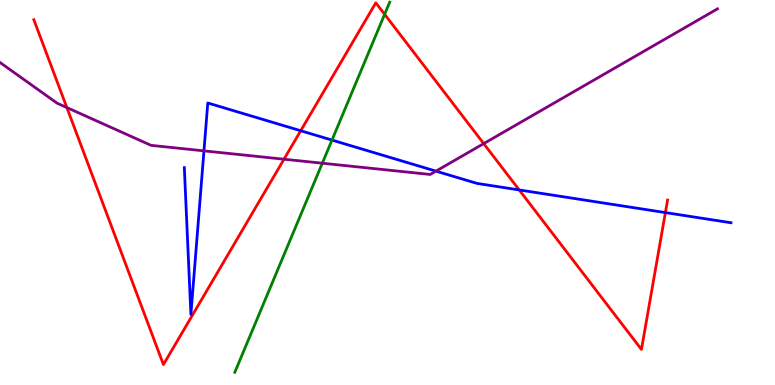[{'lines': ['blue', 'red'], 'intersections': [{'x': 3.88, 'y': 6.6}, {'x': 6.7, 'y': 5.07}, {'x': 8.59, 'y': 4.48}]}, {'lines': ['green', 'red'], 'intersections': [{'x': 4.96, 'y': 9.63}]}, {'lines': ['purple', 'red'], 'intersections': [{'x': 0.863, 'y': 7.21}, {'x': 3.66, 'y': 5.86}, {'x': 6.24, 'y': 6.27}]}, {'lines': ['blue', 'green'], 'intersections': [{'x': 4.28, 'y': 6.36}]}, {'lines': ['blue', 'purple'], 'intersections': [{'x': 2.63, 'y': 6.08}, {'x': 5.63, 'y': 5.55}]}, {'lines': ['green', 'purple'], 'intersections': [{'x': 4.16, 'y': 5.76}]}]